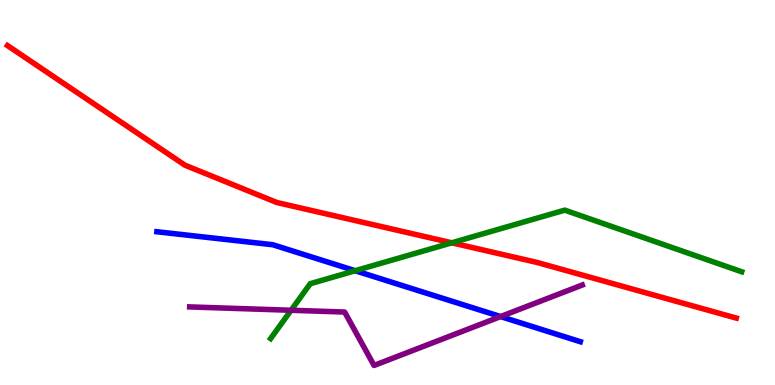[{'lines': ['blue', 'red'], 'intersections': []}, {'lines': ['green', 'red'], 'intersections': [{'x': 5.83, 'y': 3.69}]}, {'lines': ['purple', 'red'], 'intersections': []}, {'lines': ['blue', 'green'], 'intersections': [{'x': 4.58, 'y': 2.97}]}, {'lines': ['blue', 'purple'], 'intersections': [{'x': 6.46, 'y': 1.78}]}, {'lines': ['green', 'purple'], 'intersections': [{'x': 3.76, 'y': 1.94}]}]